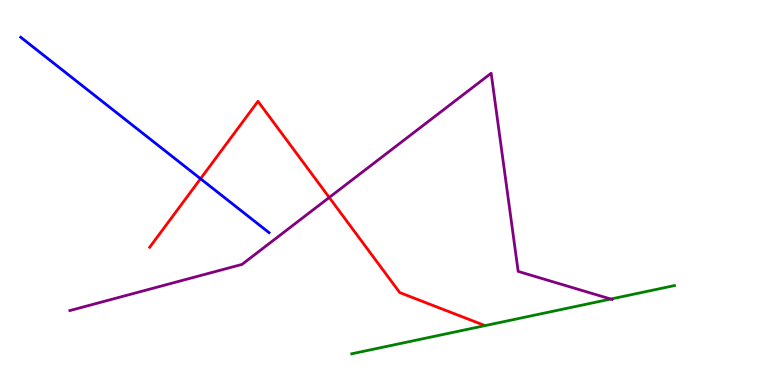[{'lines': ['blue', 'red'], 'intersections': [{'x': 2.59, 'y': 5.36}]}, {'lines': ['green', 'red'], 'intersections': []}, {'lines': ['purple', 'red'], 'intersections': [{'x': 4.25, 'y': 4.87}]}, {'lines': ['blue', 'green'], 'intersections': []}, {'lines': ['blue', 'purple'], 'intersections': []}, {'lines': ['green', 'purple'], 'intersections': [{'x': 7.88, 'y': 2.23}]}]